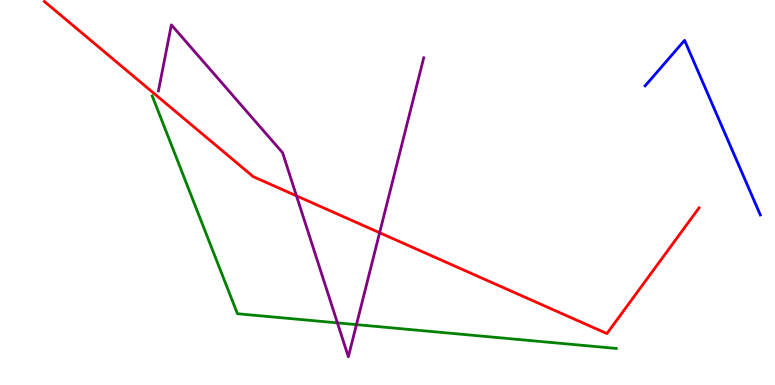[{'lines': ['blue', 'red'], 'intersections': []}, {'lines': ['green', 'red'], 'intersections': []}, {'lines': ['purple', 'red'], 'intersections': [{'x': 3.83, 'y': 4.91}, {'x': 4.9, 'y': 3.95}]}, {'lines': ['blue', 'green'], 'intersections': []}, {'lines': ['blue', 'purple'], 'intersections': []}, {'lines': ['green', 'purple'], 'intersections': [{'x': 4.35, 'y': 1.61}, {'x': 4.6, 'y': 1.57}]}]